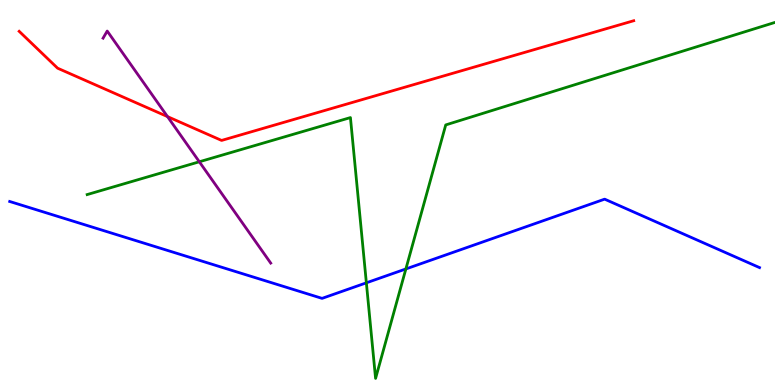[{'lines': ['blue', 'red'], 'intersections': []}, {'lines': ['green', 'red'], 'intersections': []}, {'lines': ['purple', 'red'], 'intersections': [{'x': 2.16, 'y': 6.97}]}, {'lines': ['blue', 'green'], 'intersections': [{'x': 4.73, 'y': 2.65}, {'x': 5.24, 'y': 3.01}]}, {'lines': ['blue', 'purple'], 'intersections': []}, {'lines': ['green', 'purple'], 'intersections': [{'x': 2.57, 'y': 5.8}]}]